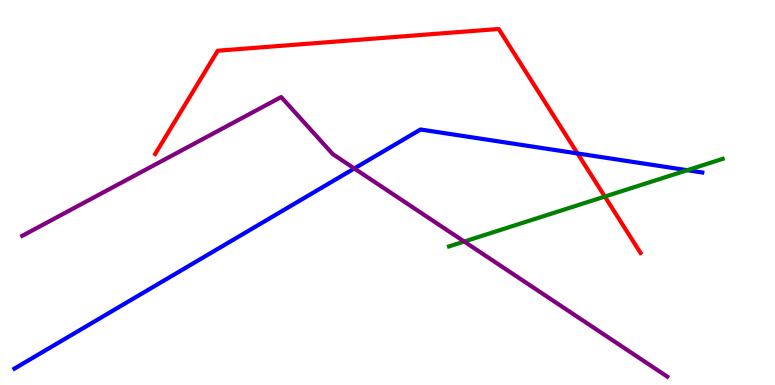[{'lines': ['blue', 'red'], 'intersections': [{'x': 7.45, 'y': 6.01}]}, {'lines': ['green', 'red'], 'intersections': [{'x': 7.8, 'y': 4.89}]}, {'lines': ['purple', 'red'], 'intersections': []}, {'lines': ['blue', 'green'], 'intersections': [{'x': 8.87, 'y': 5.58}]}, {'lines': ['blue', 'purple'], 'intersections': [{'x': 4.57, 'y': 5.62}]}, {'lines': ['green', 'purple'], 'intersections': [{'x': 5.99, 'y': 3.73}]}]